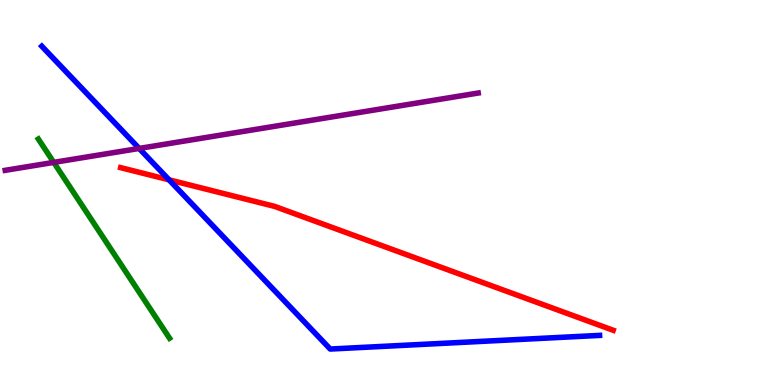[{'lines': ['blue', 'red'], 'intersections': [{'x': 2.18, 'y': 5.33}]}, {'lines': ['green', 'red'], 'intersections': []}, {'lines': ['purple', 'red'], 'intersections': []}, {'lines': ['blue', 'green'], 'intersections': []}, {'lines': ['blue', 'purple'], 'intersections': [{'x': 1.8, 'y': 6.14}]}, {'lines': ['green', 'purple'], 'intersections': [{'x': 0.693, 'y': 5.78}]}]